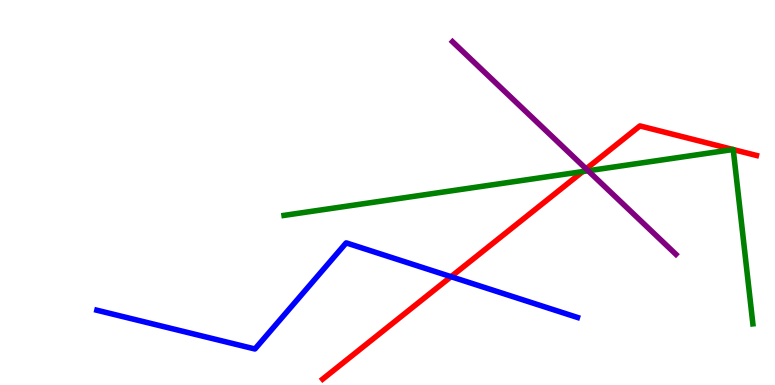[{'lines': ['blue', 'red'], 'intersections': [{'x': 5.82, 'y': 2.81}]}, {'lines': ['green', 'red'], 'intersections': [{'x': 7.52, 'y': 5.54}, {'x': 9.46, 'y': 6.12}, {'x': 9.46, 'y': 6.12}]}, {'lines': ['purple', 'red'], 'intersections': [{'x': 7.56, 'y': 5.61}]}, {'lines': ['blue', 'green'], 'intersections': []}, {'lines': ['blue', 'purple'], 'intersections': []}, {'lines': ['green', 'purple'], 'intersections': [{'x': 7.59, 'y': 5.56}]}]